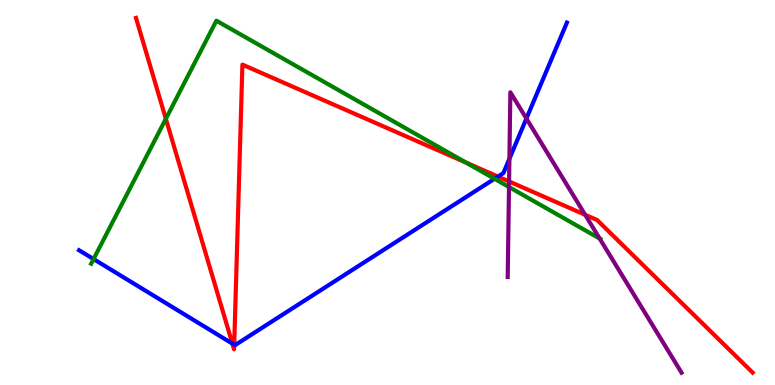[{'lines': ['blue', 'red'], 'intersections': [{'x': 3.0, 'y': 1.08}, {'x': 3.02, 'y': 1.05}, {'x': 6.43, 'y': 5.41}]}, {'lines': ['green', 'red'], 'intersections': [{'x': 2.14, 'y': 6.91}, {'x': 6.01, 'y': 5.78}]}, {'lines': ['purple', 'red'], 'intersections': [{'x': 6.57, 'y': 5.29}, {'x': 7.55, 'y': 4.42}]}, {'lines': ['blue', 'green'], 'intersections': [{'x': 1.21, 'y': 3.27}, {'x': 6.38, 'y': 5.36}]}, {'lines': ['blue', 'purple'], 'intersections': [{'x': 6.57, 'y': 5.88}, {'x': 6.79, 'y': 6.92}]}, {'lines': ['green', 'purple'], 'intersections': [{'x': 6.57, 'y': 5.14}, {'x': 7.74, 'y': 3.8}]}]